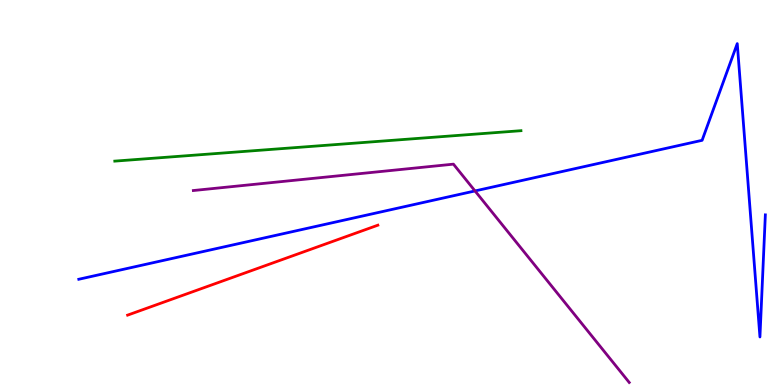[{'lines': ['blue', 'red'], 'intersections': []}, {'lines': ['green', 'red'], 'intersections': []}, {'lines': ['purple', 'red'], 'intersections': []}, {'lines': ['blue', 'green'], 'intersections': []}, {'lines': ['blue', 'purple'], 'intersections': [{'x': 6.13, 'y': 5.04}]}, {'lines': ['green', 'purple'], 'intersections': []}]